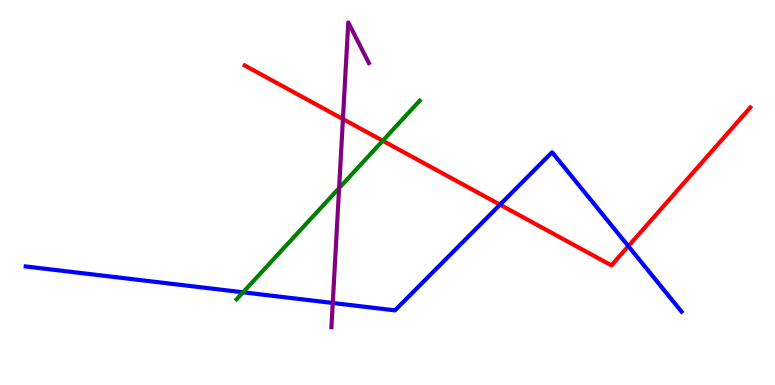[{'lines': ['blue', 'red'], 'intersections': [{'x': 6.45, 'y': 4.68}, {'x': 8.11, 'y': 3.61}]}, {'lines': ['green', 'red'], 'intersections': [{'x': 4.94, 'y': 6.34}]}, {'lines': ['purple', 'red'], 'intersections': [{'x': 4.42, 'y': 6.91}]}, {'lines': ['blue', 'green'], 'intersections': [{'x': 3.14, 'y': 2.41}]}, {'lines': ['blue', 'purple'], 'intersections': [{'x': 4.29, 'y': 2.13}]}, {'lines': ['green', 'purple'], 'intersections': [{'x': 4.38, 'y': 5.11}]}]